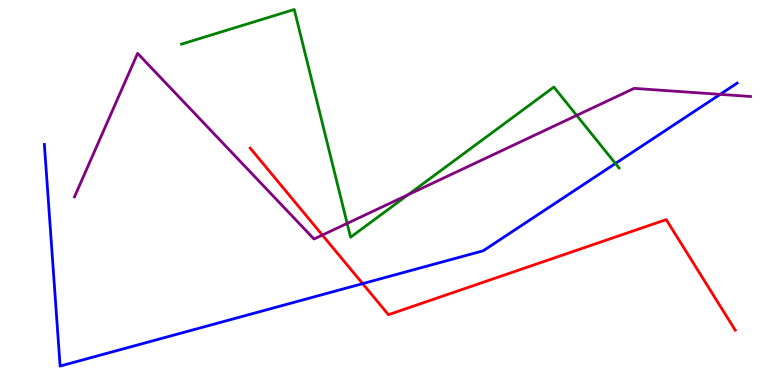[{'lines': ['blue', 'red'], 'intersections': [{'x': 4.68, 'y': 2.63}]}, {'lines': ['green', 'red'], 'intersections': []}, {'lines': ['purple', 'red'], 'intersections': [{'x': 4.16, 'y': 3.89}]}, {'lines': ['blue', 'green'], 'intersections': [{'x': 7.94, 'y': 5.75}]}, {'lines': ['blue', 'purple'], 'intersections': [{'x': 9.29, 'y': 7.55}]}, {'lines': ['green', 'purple'], 'intersections': [{'x': 4.48, 'y': 4.2}, {'x': 5.27, 'y': 4.94}, {'x': 7.44, 'y': 7.0}]}]